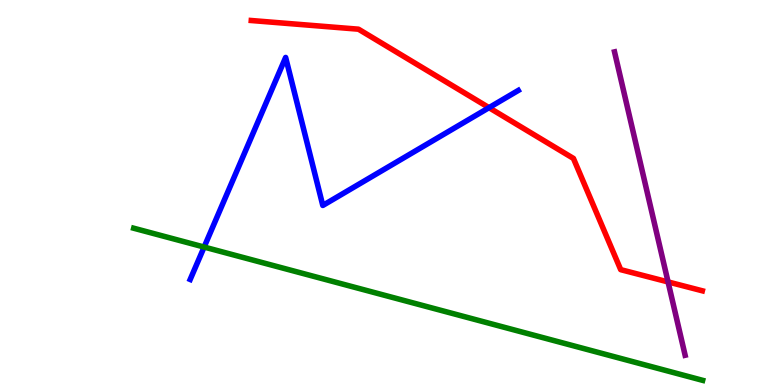[{'lines': ['blue', 'red'], 'intersections': [{'x': 6.31, 'y': 7.2}]}, {'lines': ['green', 'red'], 'intersections': []}, {'lines': ['purple', 'red'], 'intersections': [{'x': 8.62, 'y': 2.68}]}, {'lines': ['blue', 'green'], 'intersections': [{'x': 2.63, 'y': 3.58}]}, {'lines': ['blue', 'purple'], 'intersections': []}, {'lines': ['green', 'purple'], 'intersections': []}]